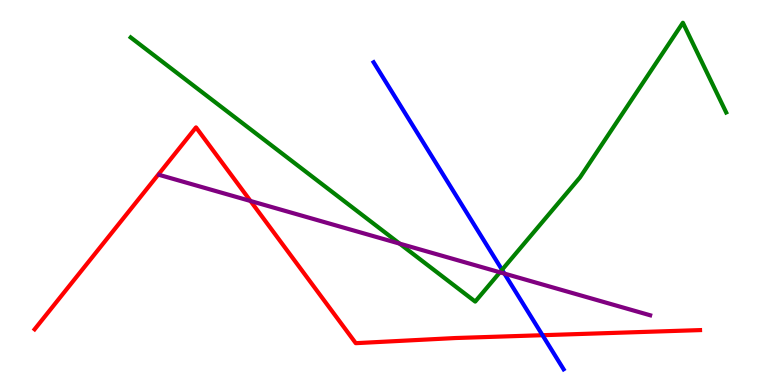[{'lines': ['blue', 'red'], 'intersections': [{'x': 7.0, 'y': 1.29}]}, {'lines': ['green', 'red'], 'intersections': []}, {'lines': ['purple', 'red'], 'intersections': [{'x': 3.23, 'y': 4.78}]}, {'lines': ['blue', 'green'], 'intersections': [{'x': 6.48, 'y': 2.99}]}, {'lines': ['blue', 'purple'], 'intersections': [{'x': 6.51, 'y': 2.89}]}, {'lines': ['green', 'purple'], 'intersections': [{'x': 5.16, 'y': 3.67}, {'x': 6.45, 'y': 2.93}]}]